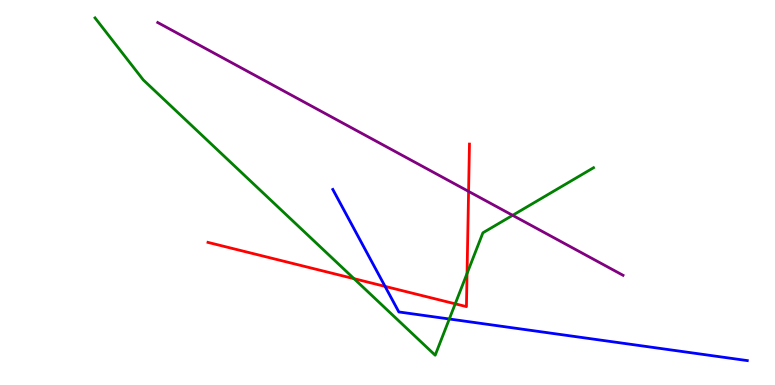[{'lines': ['blue', 'red'], 'intersections': [{'x': 4.97, 'y': 2.56}]}, {'lines': ['green', 'red'], 'intersections': [{'x': 4.57, 'y': 2.76}, {'x': 5.87, 'y': 2.11}, {'x': 6.03, 'y': 2.9}]}, {'lines': ['purple', 'red'], 'intersections': [{'x': 6.05, 'y': 5.03}]}, {'lines': ['blue', 'green'], 'intersections': [{'x': 5.8, 'y': 1.71}]}, {'lines': ['blue', 'purple'], 'intersections': []}, {'lines': ['green', 'purple'], 'intersections': [{'x': 6.61, 'y': 4.41}]}]